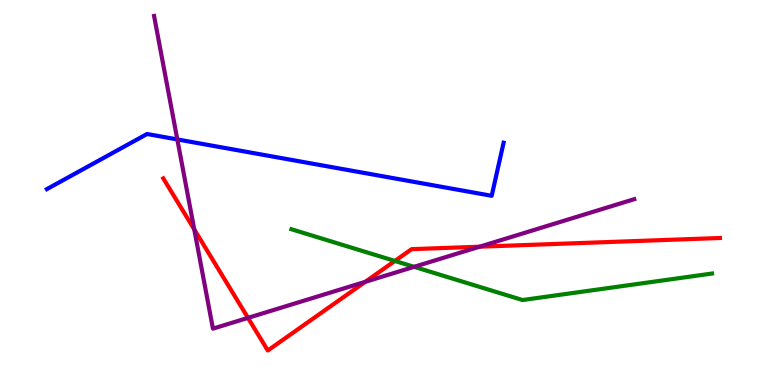[{'lines': ['blue', 'red'], 'intersections': []}, {'lines': ['green', 'red'], 'intersections': [{'x': 5.1, 'y': 3.22}]}, {'lines': ['purple', 'red'], 'intersections': [{'x': 2.51, 'y': 4.04}, {'x': 3.2, 'y': 1.74}, {'x': 4.71, 'y': 2.68}, {'x': 6.19, 'y': 3.59}]}, {'lines': ['blue', 'green'], 'intersections': []}, {'lines': ['blue', 'purple'], 'intersections': [{'x': 2.29, 'y': 6.38}]}, {'lines': ['green', 'purple'], 'intersections': [{'x': 5.34, 'y': 3.07}]}]